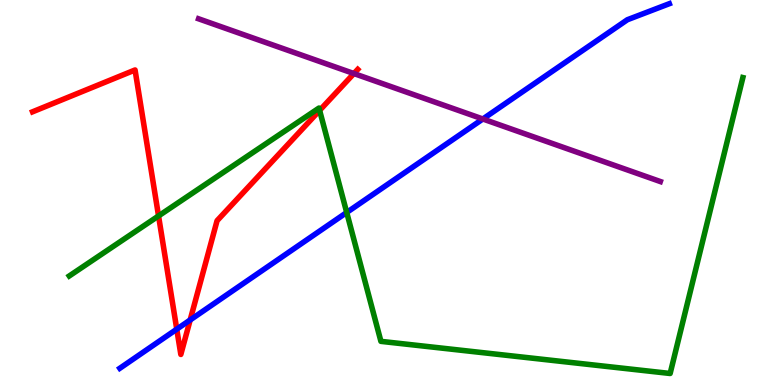[{'lines': ['blue', 'red'], 'intersections': [{'x': 2.28, 'y': 1.45}, {'x': 2.45, 'y': 1.69}]}, {'lines': ['green', 'red'], 'intersections': [{'x': 2.05, 'y': 4.39}, {'x': 4.12, 'y': 7.13}]}, {'lines': ['purple', 'red'], 'intersections': [{'x': 4.57, 'y': 8.09}]}, {'lines': ['blue', 'green'], 'intersections': [{'x': 4.47, 'y': 4.48}]}, {'lines': ['blue', 'purple'], 'intersections': [{'x': 6.23, 'y': 6.91}]}, {'lines': ['green', 'purple'], 'intersections': []}]